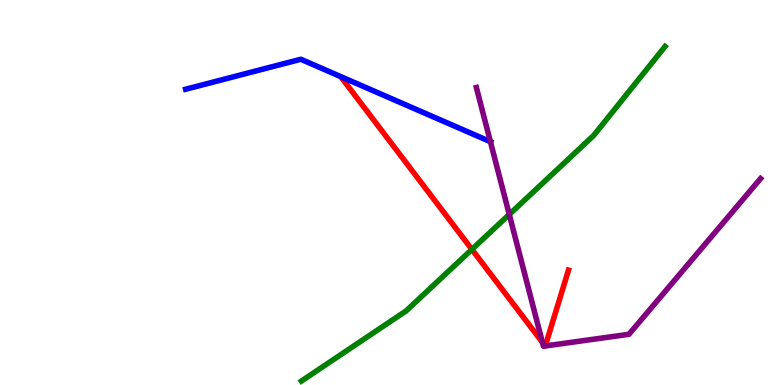[{'lines': ['blue', 'red'], 'intersections': []}, {'lines': ['green', 'red'], 'intersections': [{'x': 6.09, 'y': 3.52}]}, {'lines': ['purple', 'red'], 'intersections': [{'x': 7.0, 'y': 1.11}, {'x': 7.03, 'y': 1.01}, {'x': 7.04, 'y': 1.01}]}, {'lines': ['blue', 'green'], 'intersections': []}, {'lines': ['blue', 'purple'], 'intersections': [{'x': 6.33, 'y': 6.32}]}, {'lines': ['green', 'purple'], 'intersections': [{'x': 6.57, 'y': 4.43}]}]